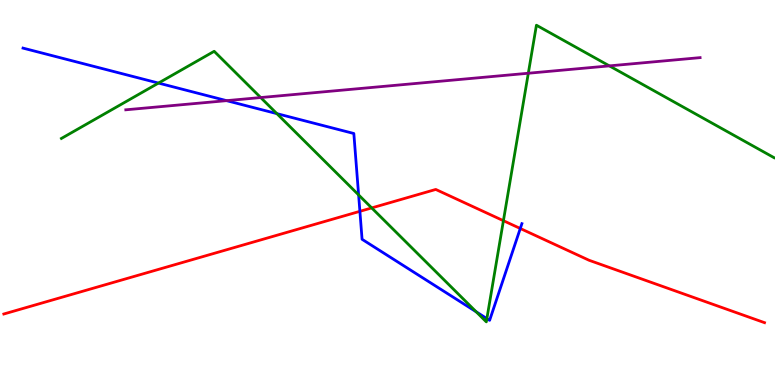[{'lines': ['blue', 'red'], 'intersections': [{'x': 4.64, 'y': 4.51}, {'x': 6.71, 'y': 4.07}]}, {'lines': ['green', 'red'], 'intersections': [{'x': 4.8, 'y': 4.6}, {'x': 6.5, 'y': 4.27}]}, {'lines': ['purple', 'red'], 'intersections': []}, {'lines': ['blue', 'green'], 'intersections': [{'x': 2.04, 'y': 7.84}, {'x': 3.57, 'y': 7.05}, {'x': 4.63, 'y': 4.94}, {'x': 6.14, 'y': 1.9}, {'x': 6.28, 'y': 1.72}]}, {'lines': ['blue', 'purple'], 'intersections': [{'x': 2.92, 'y': 7.39}]}, {'lines': ['green', 'purple'], 'intersections': [{'x': 3.36, 'y': 7.47}, {'x': 6.82, 'y': 8.1}, {'x': 7.86, 'y': 8.29}]}]